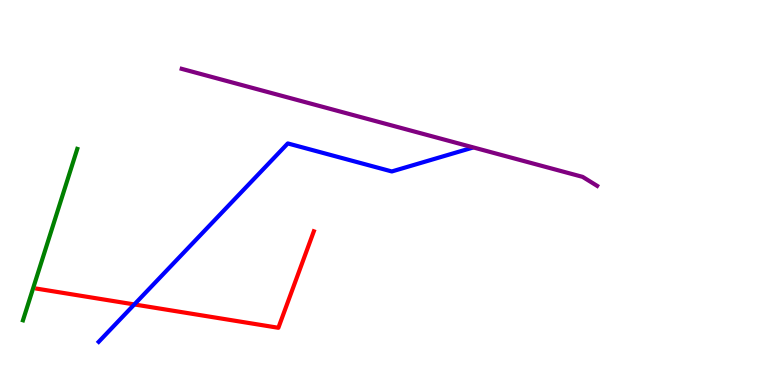[{'lines': ['blue', 'red'], 'intersections': [{'x': 1.73, 'y': 2.09}]}, {'lines': ['green', 'red'], 'intersections': []}, {'lines': ['purple', 'red'], 'intersections': []}, {'lines': ['blue', 'green'], 'intersections': []}, {'lines': ['blue', 'purple'], 'intersections': []}, {'lines': ['green', 'purple'], 'intersections': []}]